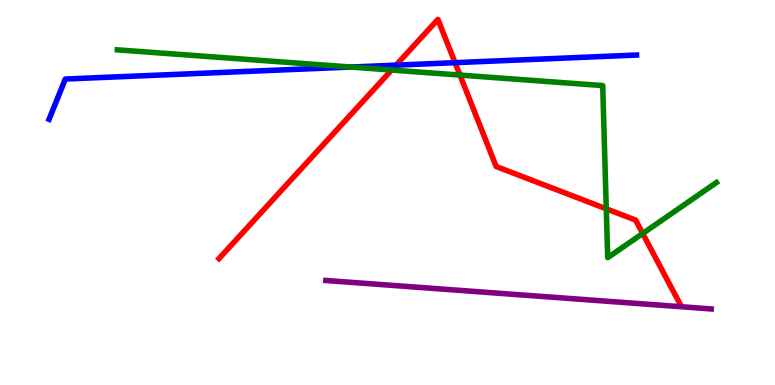[{'lines': ['blue', 'red'], 'intersections': [{'x': 5.11, 'y': 8.31}, {'x': 5.87, 'y': 8.37}]}, {'lines': ['green', 'red'], 'intersections': [{'x': 5.05, 'y': 8.18}, {'x': 5.93, 'y': 8.05}, {'x': 7.82, 'y': 4.58}, {'x': 8.29, 'y': 3.94}]}, {'lines': ['purple', 'red'], 'intersections': []}, {'lines': ['blue', 'green'], 'intersections': [{'x': 4.53, 'y': 8.26}]}, {'lines': ['blue', 'purple'], 'intersections': []}, {'lines': ['green', 'purple'], 'intersections': []}]